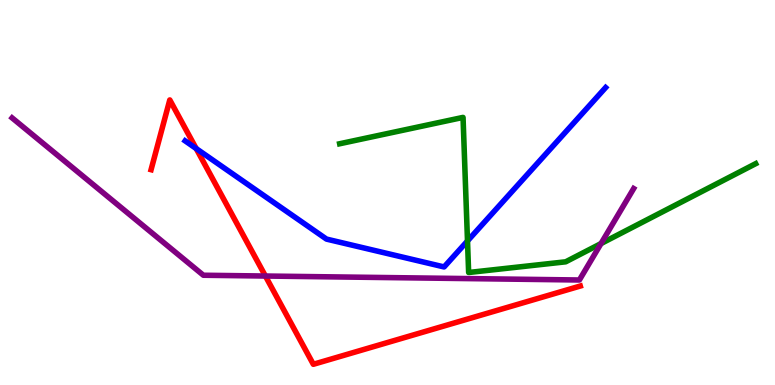[{'lines': ['blue', 'red'], 'intersections': [{'x': 2.53, 'y': 6.14}]}, {'lines': ['green', 'red'], 'intersections': []}, {'lines': ['purple', 'red'], 'intersections': [{'x': 3.42, 'y': 2.83}]}, {'lines': ['blue', 'green'], 'intersections': [{'x': 6.03, 'y': 3.74}]}, {'lines': ['blue', 'purple'], 'intersections': []}, {'lines': ['green', 'purple'], 'intersections': [{'x': 7.76, 'y': 3.67}]}]